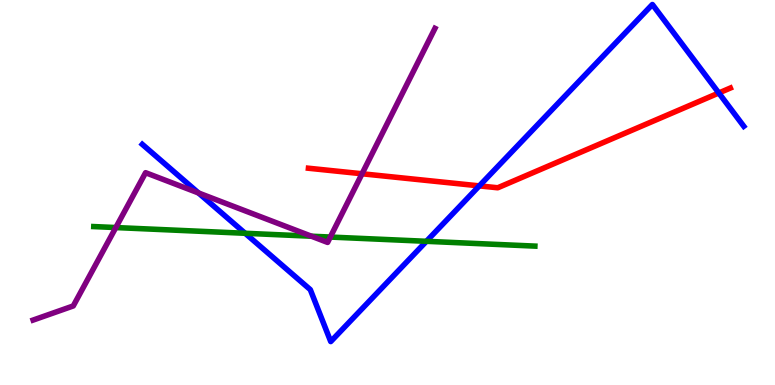[{'lines': ['blue', 'red'], 'intersections': [{'x': 6.18, 'y': 5.17}, {'x': 9.27, 'y': 7.58}]}, {'lines': ['green', 'red'], 'intersections': []}, {'lines': ['purple', 'red'], 'intersections': [{'x': 4.67, 'y': 5.49}]}, {'lines': ['blue', 'green'], 'intersections': [{'x': 3.16, 'y': 3.94}, {'x': 5.5, 'y': 3.73}]}, {'lines': ['blue', 'purple'], 'intersections': [{'x': 2.56, 'y': 4.99}]}, {'lines': ['green', 'purple'], 'intersections': [{'x': 1.49, 'y': 4.09}, {'x': 4.02, 'y': 3.86}, {'x': 4.26, 'y': 3.84}]}]